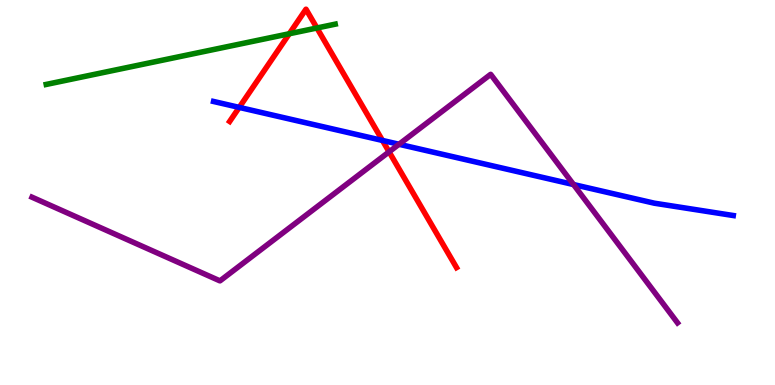[{'lines': ['blue', 'red'], 'intersections': [{'x': 3.09, 'y': 7.21}, {'x': 4.93, 'y': 6.35}]}, {'lines': ['green', 'red'], 'intersections': [{'x': 3.73, 'y': 9.12}, {'x': 4.09, 'y': 9.27}]}, {'lines': ['purple', 'red'], 'intersections': [{'x': 5.02, 'y': 6.06}]}, {'lines': ['blue', 'green'], 'intersections': []}, {'lines': ['blue', 'purple'], 'intersections': [{'x': 5.15, 'y': 6.25}, {'x': 7.4, 'y': 5.21}]}, {'lines': ['green', 'purple'], 'intersections': []}]